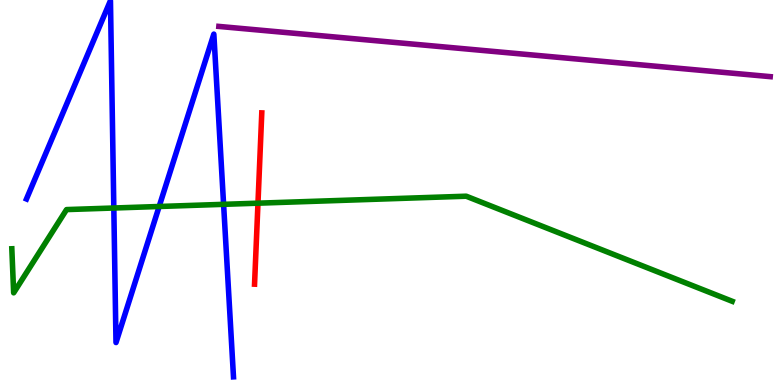[{'lines': ['blue', 'red'], 'intersections': []}, {'lines': ['green', 'red'], 'intersections': [{'x': 3.33, 'y': 4.72}]}, {'lines': ['purple', 'red'], 'intersections': []}, {'lines': ['blue', 'green'], 'intersections': [{'x': 1.47, 'y': 4.6}, {'x': 2.05, 'y': 4.64}, {'x': 2.89, 'y': 4.69}]}, {'lines': ['blue', 'purple'], 'intersections': []}, {'lines': ['green', 'purple'], 'intersections': []}]